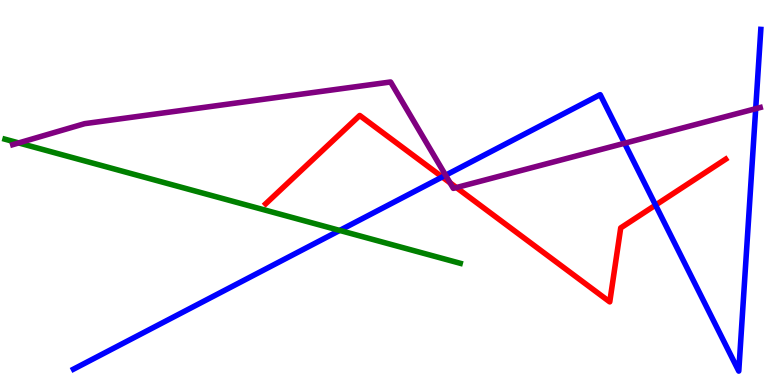[{'lines': ['blue', 'red'], 'intersections': [{'x': 5.71, 'y': 5.4}, {'x': 8.46, 'y': 4.67}]}, {'lines': ['green', 'red'], 'intersections': []}, {'lines': ['purple', 'red'], 'intersections': [{'x': 5.81, 'y': 5.25}, {'x': 5.89, 'y': 5.13}]}, {'lines': ['blue', 'green'], 'intersections': [{'x': 4.38, 'y': 4.01}]}, {'lines': ['blue', 'purple'], 'intersections': [{'x': 5.75, 'y': 5.45}, {'x': 8.06, 'y': 6.28}, {'x': 9.75, 'y': 7.18}]}, {'lines': ['green', 'purple'], 'intersections': [{'x': 0.241, 'y': 6.29}]}]